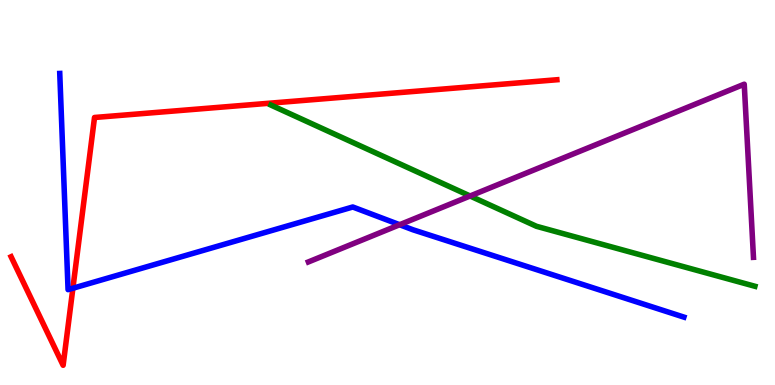[{'lines': ['blue', 'red'], 'intersections': [{'x': 0.94, 'y': 2.51}]}, {'lines': ['green', 'red'], 'intersections': []}, {'lines': ['purple', 'red'], 'intersections': []}, {'lines': ['blue', 'green'], 'intersections': []}, {'lines': ['blue', 'purple'], 'intersections': [{'x': 5.16, 'y': 4.16}]}, {'lines': ['green', 'purple'], 'intersections': [{'x': 6.07, 'y': 4.91}]}]